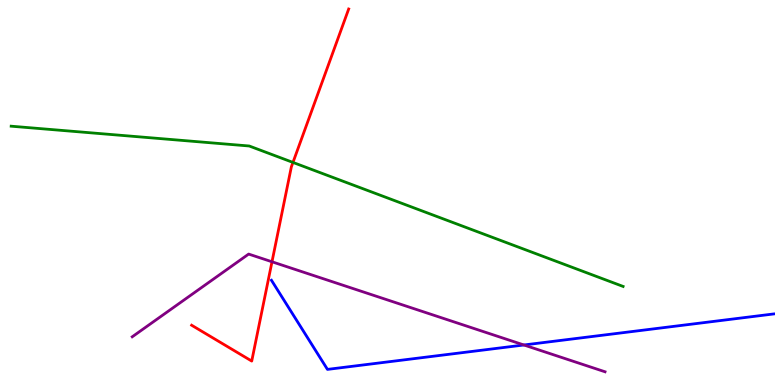[{'lines': ['blue', 'red'], 'intersections': []}, {'lines': ['green', 'red'], 'intersections': [{'x': 3.78, 'y': 5.78}]}, {'lines': ['purple', 'red'], 'intersections': [{'x': 3.51, 'y': 3.2}]}, {'lines': ['blue', 'green'], 'intersections': []}, {'lines': ['blue', 'purple'], 'intersections': [{'x': 6.76, 'y': 1.04}]}, {'lines': ['green', 'purple'], 'intersections': []}]